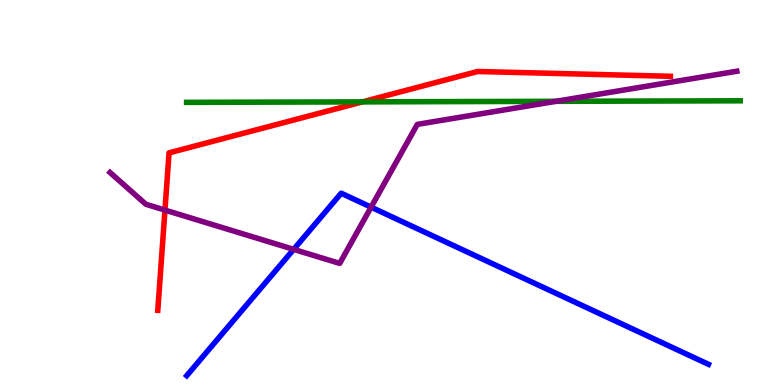[{'lines': ['blue', 'red'], 'intersections': []}, {'lines': ['green', 'red'], 'intersections': [{'x': 4.68, 'y': 7.35}]}, {'lines': ['purple', 'red'], 'intersections': [{'x': 2.13, 'y': 4.54}]}, {'lines': ['blue', 'green'], 'intersections': []}, {'lines': ['blue', 'purple'], 'intersections': [{'x': 3.79, 'y': 3.52}, {'x': 4.79, 'y': 4.62}]}, {'lines': ['green', 'purple'], 'intersections': [{'x': 7.17, 'y': 7.37}]}]